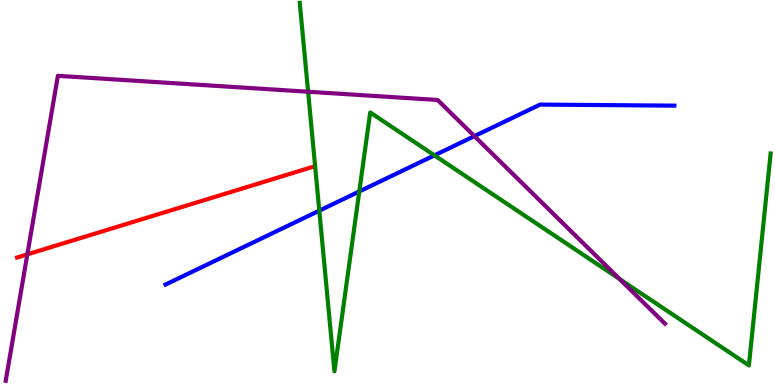[{'lines': ['blue', 'red'], 'intersections': []}, {'lines': ['green', 'red'], 'intersections': []}, {'lines': ['purple', 'red'], 'intersections': [{'x': 0.353, 'y': 3.39}]}, {'lines': ['blue', 'green'], 'intersections': [{'x': 4.12, 'y': 4.53}, {'x': 4.64, 'y': 5.03}, {'x': 5.61, 'y': 5.96}]}, {'lines': ['blue', 'purple'], 'intersections': [{'x': 6.12, 'y': 6.46}]}, {'lines': ['green', 'purple'], 'intersections': [{'x': 3.98, 'y': 7.62}, {'x': 8.0, 'y': 2.75}]}]